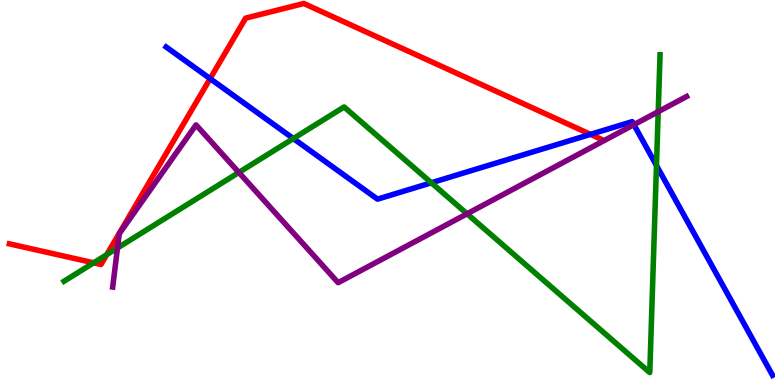[{'lines': ['blue', 'red'], 'intersections': [{'x': 2.71, 'y': 7.96}, {'x': 7.62, 'y': 6.51}]}, {'lines': ['green', 'red'], 'intersections': [{'x': 1.21, 'y': 3.17}, {'x': 1.38, 'y': 3.39}]}, {'lines': ['purple', 'red'], 'intersections': []}, {'lines': ['blue', 'green'], 'intersections': [{'x': 3.79, 'y': 6.4}, {'x': 5.57, 'y': 5.25}, {'x': 8.47, 'y': 5.7}]}, {'lines': ['blue', 'purple'], 'intersections': [{'x': 8.18, 'y': 6.76}]}, {'lines': ['green', 'purple'], 'intersections': [{'x': 1.52, 'y': 3.56}, {'x': 3.08, 'y': 5.52}, {'x': 6.03, 'y': 4.45}, {'x': 8.49, 'y': 7.1}]}]